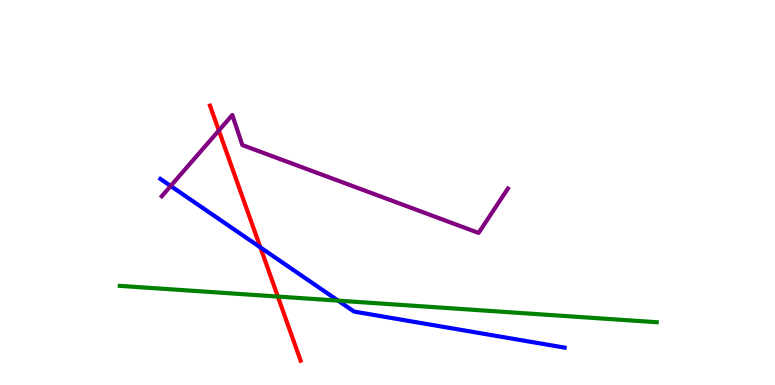[{'lines': ['blue', 'red'], 'intersections': [{'x': 3.36, 'y': 3.57}]}, {'lines': ['green', 'red'], 'intersections': [{'x': 3.59, 'y': 2.3}]}, {'lines': ['purple', 'red'], 'intersections': [{'x': 2.82, 'y': 6.61}]}, {'lines': ['blue', 'green'], 'intersections': [{'x': 4.36, 'y': 2.19}]}, {'lines': ['blue', 'purple'], 'intersections': [{'x': 2.2, 'y': 5.17}]}, {'lines': ['green', 'purple'], 'intersections': []}]